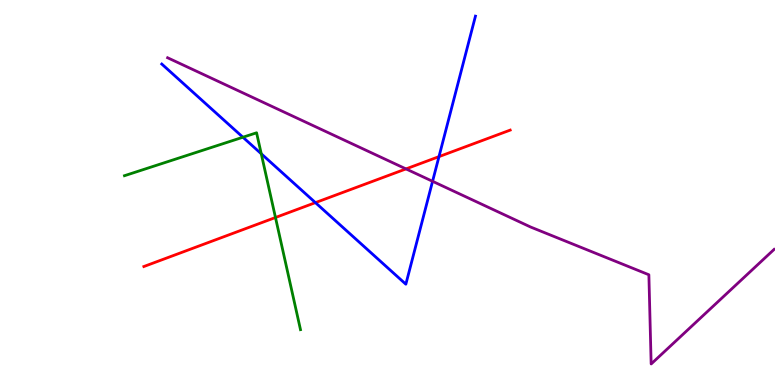[{'lines': ['blue', 'red'], 'intersections': [{'x': 4.07, 'y': 4.74}, {'x': 5.66, 'y': 5.93}]}, {'lines': ['green', 'red'], 'intersections': [{'x': 3.55, 'y': 4.35}]}, {'lines': ['purple', 'red'], 'intersections': [{'x': 5.24, 'y': 5.61}]}, {'lines': ['blue', 'green'], 'intersections': [{'x': 3.13, 'y': 6.44}, {'x': 3.37, 'y': 6.01}]}, {'lines': ['blue', 'purple'], 'intersections': [{'x': 5.58, 'y': 5.29}]}, {'lines': ['green', 'purple'], 'intersections': []}]